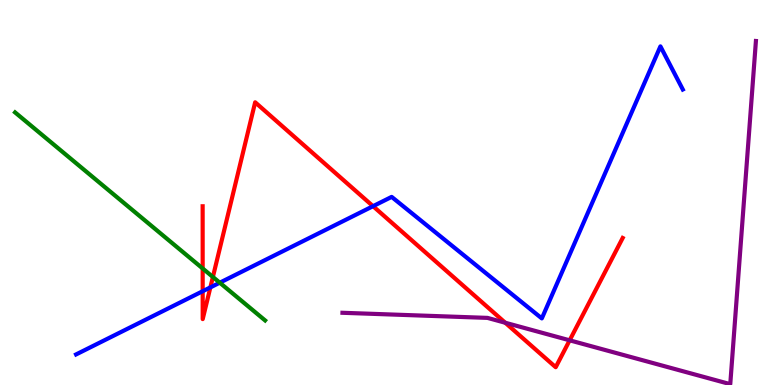[{'lines': ['blue', 'red'], 'intersections': [{'x': 2.62, 'y': 2.44}, {'x': 2.71, 'y': 2.54}, {'x': 4.81, 'y': 4.64}]}, {'lines': ['green', 'red'], 'intersections': [{'x': 2.62, 'y': 3.03}, {'x': 2.75, 'y': 2.81}]}, {'lines': ['purple', 'red'], 'intersections': [{'x': 6.52, 'y': 1.62}, {'x': 7.35, 'y': 1.16}]}, {'lines': ['blue', 'green'], 'intersections': [{'x': 2.84, 'y': 2.66}]}, {'lines': ['blue', 'purple'], 'intersections': []}, {'lines': ['green', 'purple'], 'intersections': []}]